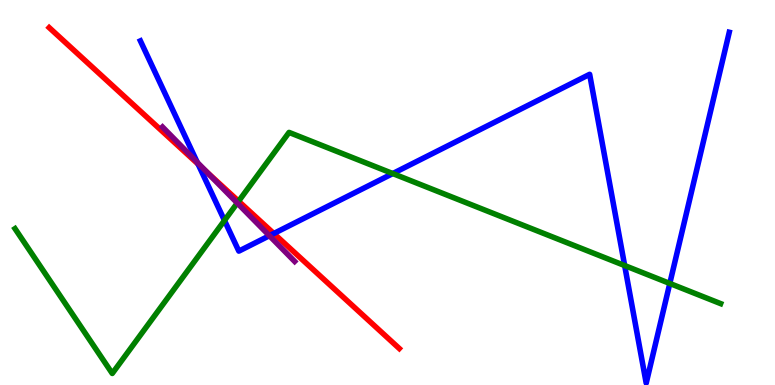[{'lines': ['blue', 'red'], 'intersections': [{'x': 2.56, 'y': 5.74}, {'x': 3.53, 'y': 3.94}]}, {'lines': ['green', 'red'], 'intersections': [{'x': 3.08, 'y': 4.77}]}, {'lines': ['purple', 'red'], 'intersections': [{'x': 2.67, 'y': 5.52}]}, {'lines': ['blue', 'green'], 'intersections': [{'x': 2.9, 'y': 4.27}, {'x': 5.07, 'y': 5.49}, {'x': 8.06, 'y': 3.1}, {'x': 8.64, 'y': 2.64}]}, {'lines': ['blue', 'purple'], 'intersections': [{'x': 2.55, 'y': 5.78}, {'x': 3.48, 'y': 3.88}]}, {'lines': ['green', 'purple'], 'intersections': [{'x': 3.06, 'y': 4.73}]}]